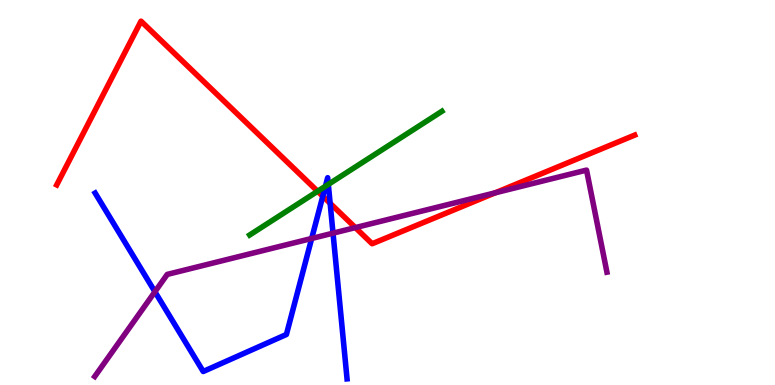[{'lines': ['blue', 'red'], 'intersections': [{'x': 4.17, 'y': 4.9}, {'x': 4.26, 'y': 4.72}]}, {'lines': ['green', 'red'], 'intersections': [{'x': 4.1, 'y': 5.03}]}, {'lines': ['purple', 'red'], 'intersections': [{'x': 4.59, 'y': 4.09}, {'x': 6.39, 'y': 4.99}]}, {'lines': ['blue', 'green'], 'intersections': [{'x': 4.2, 'y': 5.16}, {'x': 4.24, 'y': 5.21}]}, {'lines': ['blue', 'purple'], 'intersections': [{'x': 2.0, 'y': 2.42}, {'x': 4.02, 'y': 3.81}, {'x': 4.3, 'y': 3.94}]}, {'lines': ['green', 'purple'], 'intersections': []}]